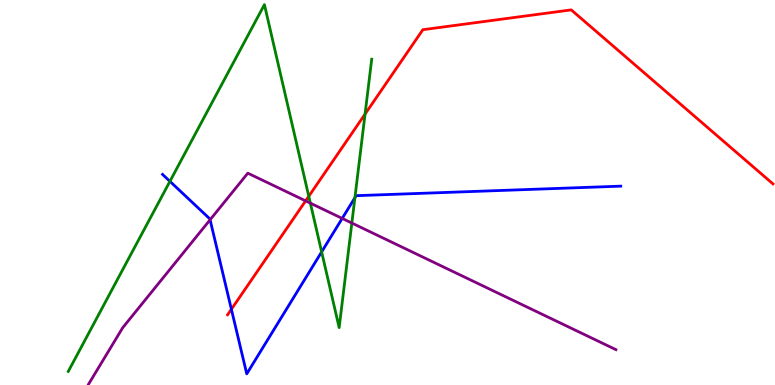[{'lines': ['blue', 'red'], 'intersections': [{'x': 2.99, 'y': 1.97}]}, {'lines': ['green', 'red'], 'intersections': [{'x': 3.98, 'y': 4.9}, {'x': 4.71, 'y': 7.04}]}, {'lines': ['purple', 'red'], 'intersections': [{'x': 3.94, 'y': 4.78}]}, {'lines': ['blue', 'green'], 'intersections': [{'x': 2.19, 'y': 5.29}, {'x': 4.15, 'y': 3.46}, {'x': 4.58, 'y': 4.87}]}, {'lines': ['blue', 'purple'], 'intersections': [{'x': 2.71, 'y': 4.29}, {'x': 4.42, 'y': 4.33}]}, {'lines': ['green', 'purple'], 'intersections': [{'x': 4.0, 'y': 4.72}, {'x': 4.54, 'y': 4.21}]}]